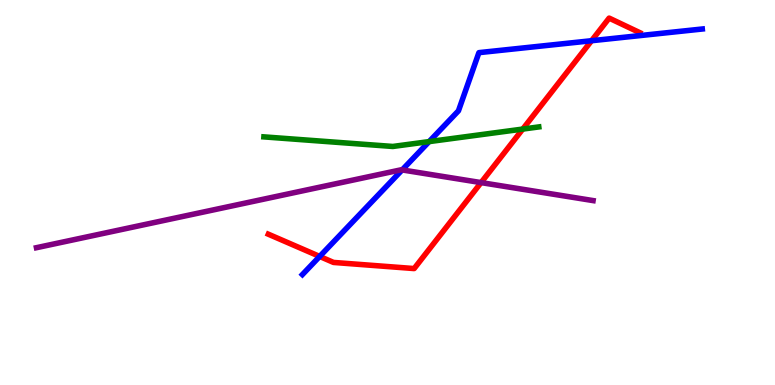[{'lines': ['blue', 'red'], 'intersections': [{'x': 4.12, 'y': 3.34}, {'x': 7.63, 'y': 8.94}]}, {'lines': ['green', 'red'], 'intersections': [{'x': 6.75, 'y': 6.65}]}, {'lines': ['purple', 'red'], 'intersections': [{'x': 6.21, 'y': 5.26}]}, {'lines': ['blue', 'green'], 'intersections': [{'x': 5.54, 'y': 6.32}]}, {'lines': ['blue', 'purple'], 'intersections': [{'x': 5.19, 'y': 5.59}]}, {'lines': ['green', 'purple'], 'intersections': []}]